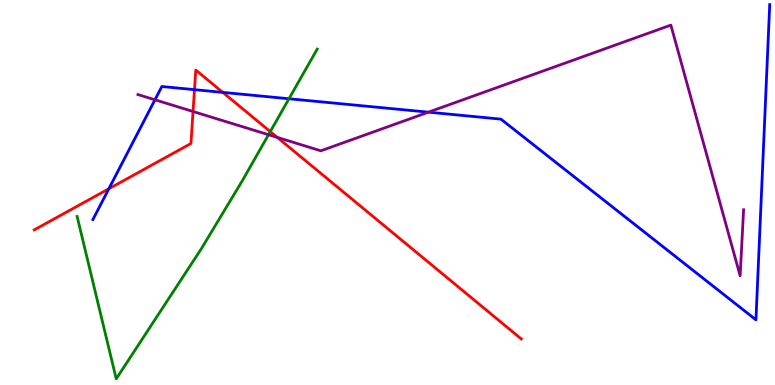[{'lines': ['blue', 'red'], 'intersections': [{'x': 1.4, 'y': 5.1}, {'x': 2.51, 'y': 7.67}, {'x': 2.87, 'y': 7.6}]}, {'lines': ['green', 'red'], 'intersections': [{'x': 3.49, 'y': 6.58}]}, {'lines': ['purple', 'red'], 'intersections': [{'x': 2.49, 'y': 7.1}, {'x': 3.58, 'y': 6.43}]}, {'lines': ['blue', 'green'], 'intersections': [{'x': 3.73, 'y': 7.44}]}, {'lines': ['blue', 'purple'], 'intersections': [{'x': 2.0, 'y': 7.41}, {'x': 5.53, 'y': 7.09}]}, {'lines': ['green', 'purple'], 'intersections': [{'x': 3.46, 'y': 6.5}]}]